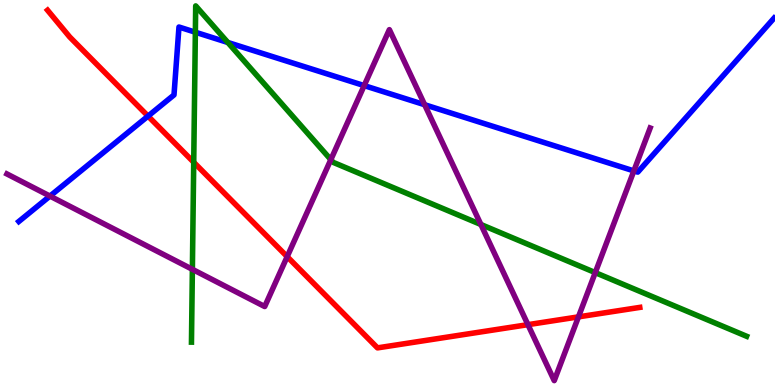[{'lines': ['blue', 'red'], 'intersections': [{'x': 1.91, 'y': 6.98}]}, {'lines': ['green', 'red'], 'intersections': [{'x': 2.5, 'y': 5.79}]}, {'lines': ['purple', 'red'], 'intersections': [{'x': 3.71, 'y': 3.33}, {'x': 6.81, 'y': 1.57}, {'x': 7.46, 'y': 1.77}]}, {'lines': ['blue', 'green'], 'intersections': [{'x': 2.52, 'y': 9.16}, {'x': 2.94, 'y': 8.9}]}, {'lines': ['blue', 'purple'], 'intersections': [{'x': 0.645, 'y': 4.91}, {'x': 4.7, 'y': 7.78}, {'x': 5.48, 'y': 7.28}, {'x': 8.18, 'y': 5.56}]}, {'lines': ['green', 'purple'], 'intersections': [{'x': 2.48, 'y': 3.0}, {'x': 4.27, 'y': 5.85}, {'x': 6.21, 'y': 4.17}, {'x': 7.68, 'y': 2.92}]}]